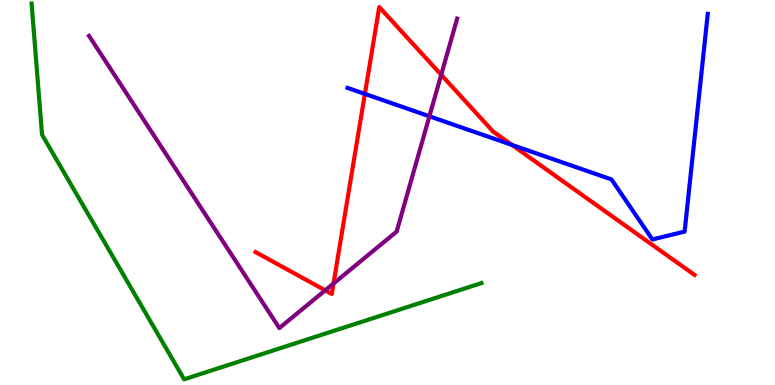[{'lines': ['blue', 'red'], 'intersections': [{'x': 4.71, 'y': 7.56}, {'x': 6.6, 'y': 6.24}]}, {'lines': ['green', 'red'], 'intersections': []}, {'lines': ['purple', 'red'], 'intersections': [{'x': 4.2, 'y': 2.46}, {'x': 4.3, 'y': 2.64}, {'x': 5.69, 'y': 8.06}]}, {'lines': ['blue', 'green'], 'intersections': []}, {'lines': ['blue', 'purple'], 'intersections': [{'x': 5.54, 'y': 6.98}]}, {'lines': ['green', 'purple'], 'intersections': []}]